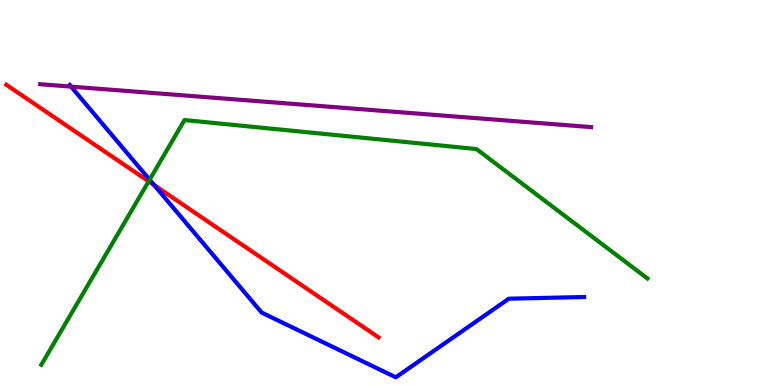[{'lines': ['blue', 'red'], 'intersections': [{'x': 1.99, 'y': 5.19}]}, {'lines': ['green', 'red'], 'intersections': [{'x': 1.92, 'y': 5.29}]}, {'lines': ['purple', 'red'], 'intersections': []}, {'lines': ['blue', 'green'], 'intersections': [{'x': 1.93, 'y': 5.33}]}, {'lines': ['blue', 'purple'], 'intersections': [{'x': 0.917, 'y': 7.75}]}, {'lines': ['green', 'purple'], 'intersections': []}]